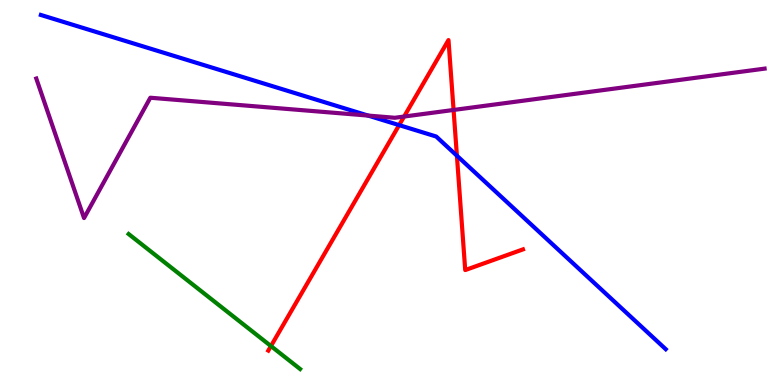[{'lines': ['blue', 'red'], 'intersections': [{'x': 5.15, 'y': 6.75}, {'x': 5.9, 'y': 5.96}]}, {'lines': ['green', 'red'], 'intersections': [{'x': 3.5, 'y': 1.01}]}, {'lines': ['purple', 'red'], 'intersections': [{'x': 5.21, 'y': 6.97}, {'x': 5.85, 'y': 7.14}]}, {'lines': ['blue', 'green'], 'intersections': []}, {'lines': ['blue', 'purple'], 'intersections': [{'x': 4.75, 'y': 7.0}]}, {'lines': ['green', 'purple'], 'intersections': []}]